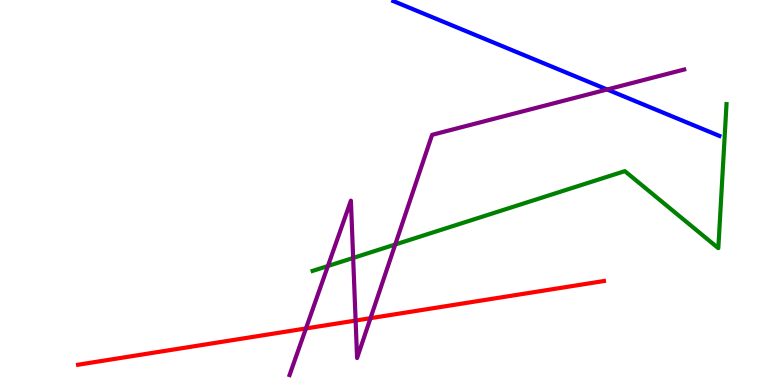[{'lines': ['blue', 'red'], 'intersections': []}, {'lines': ['green', 'red'], 'intersections': []}, {'lines': ['purple', 'red'], 'intersections': [{'x': 3.95, 'y': 1.47}, {'x': 4.59, 'y': 1.67}, {'x': 4.78, 'y': 1.74}]}, {'lines': ['blue', 'green'], 'intersections': []}, {'lines': ['blue', 'purple'], 'intersections': [{'x': 7.83, 'y': 7.68}]}, {'lines': ['green', 'purple'], 'intersections': [{'x': 4.23, 'y': 3.09}, {'x': 4.56, 'y': 3.3}, {'x': 5.1, 'y': 3.65}]}]